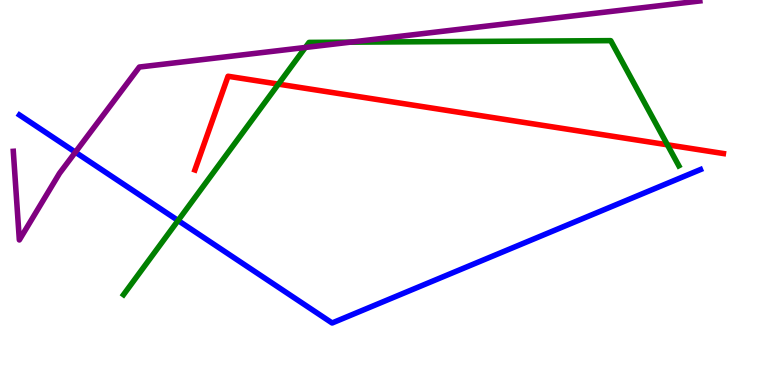[{'lines': ['blue', 'red'], 'intersections': []}, {'lines': ['green', 'red'], 'intersections': [{'x': 3.59, 'y': 7.82}, {'x': 8.61, 'y': 6.24}]}, {'lines': ['purple', 'red'], 'intersections': []}, {'lines': ['blue', 'green'], 'intersections': [{'x': 2.3, 'y': 4.27}]}, {'lines': ['blue', 'purple'], 'intersections': [{'x': 0.973, 'y': 6.05}]}, {'lines': ['green', 'purple'], 'intersections': [{'x': 3.94, 'y': 8.77}, {'x': 4.52, 'y': 8.9}]}]